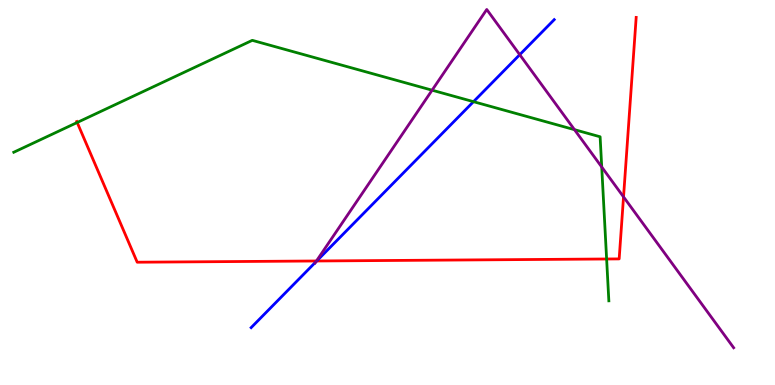[{'lines': ['blue', 'red'], 'intersections': [{'x': 4.09, 'y': 3.22}]}, {'lines': ['green', 'red'], 'intersections': [{'x': 0.996, 'y': 6.82}, {'x': 7.83, 'y': 3.27}]}, {'lines': ['purple', 'red'], 'intersections': [{'x': 4.08, 'y': 3.22}, {'x': 8.05, 'y': 4.89}]}, {'lines': ['blue', 'green'], 'intersections': [{'x': 6.11, 'y': 7.36}]}, {'lines': ['blue', 'purple'], 'intersections': [{'x': 4.08, 'y': 3.2}, {'x': 6.71, 'y': 8.58}]}, {'lines': ['green', 'purple'], 'intersections': [{'x': 5.58, 'y': 7.66}, {'x': 7.41, 'y': 6.63}, {'x': 7.76, 'y': 5.66}]}]